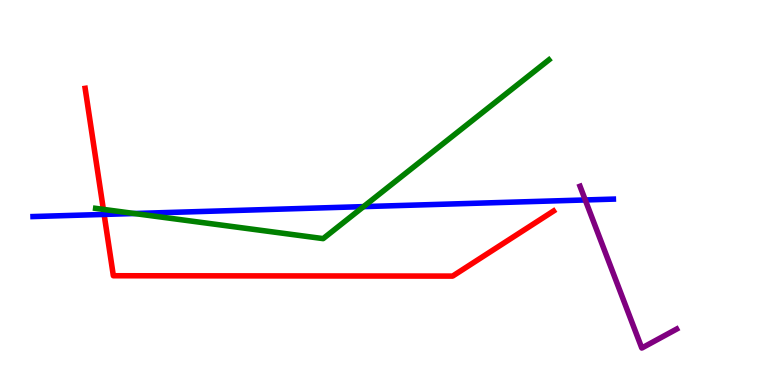[{'lines': ['blue', 'red'], 'intersections': [{'x': 1.34, 'y': 4.43}]}, {'lines': ['green', 'red'], 'intersections': [{'x': 1.33, 'y': 4.56}]}, {'lines': ['purple', 'red'], 'intersections': []}, {'lines': ['blue', 'green'], 'intersections': [{'x': 1.73, 'y': 4.45}, {'x': 4.69, 'y': 4.63}]}, {'lines': ['blue', 'purple'], 'intersections': [{'x': 7.55, 'y': 4.81}]}, {'lines': ['green', 'purple'], 'intersections': []}]